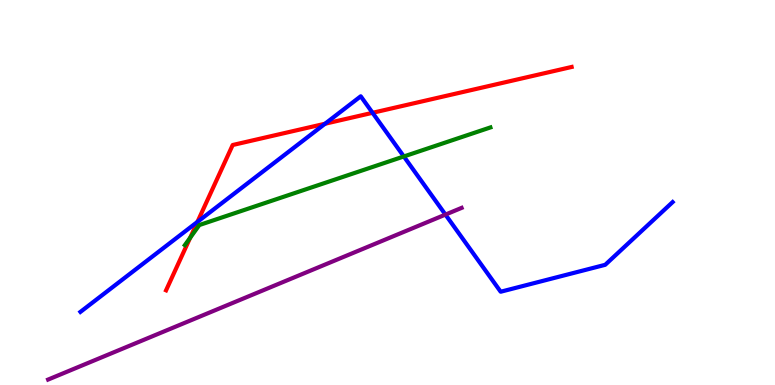[{'lines': ['blue', 'red'], 'intersections': [{'x': 2.55, 'y': 4.24}, {'x': 4.19, 'y': 6.79}, {'x': 4.81, 'y': 7.07}]}, {'lines': ['green', 'red'], 'intersections': [{'x': 2.45, 'y': 3.82}]}, {'lines': ['purple', 'red'], 'intersections': []}, {'lines': ['blue', 'green'], 'intersections': [{'x': 5.21, 'y': 5.94}]}, {'lines': ['blue', 'purple'], 'intersections': [{'x': 5.75, 'y': 4.43}]}, {'lines': ['green', 'purple'], 'intersections': []}]